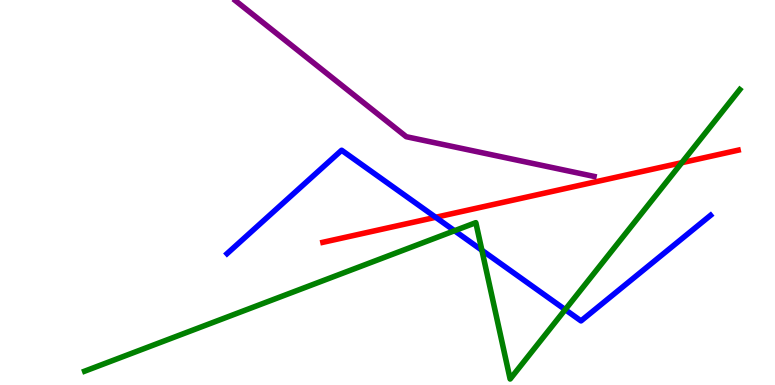[{'lines': ['blue', 'red'], 'intersections': [{'x': 5.62, 'y': 4.36}]}, {'lines': ['green', 'red'], 'intersections': [{'x': 8.8, 'y': 5.77}]}, {'lines': ['purple', 'red'], 'intersections': []}, {'lines': ['blue', 'green'], 'intersections': [{'x': 5.86, 'y': 4.01}, {'x': 6.22, 'y': 3.5}, {'x': 7.29, 'y': 1.96}]}, {'lines': ['blue', 'purple'], 'intersections': []}, {'lines': ['green', 'purple'], 'intersections': []}]